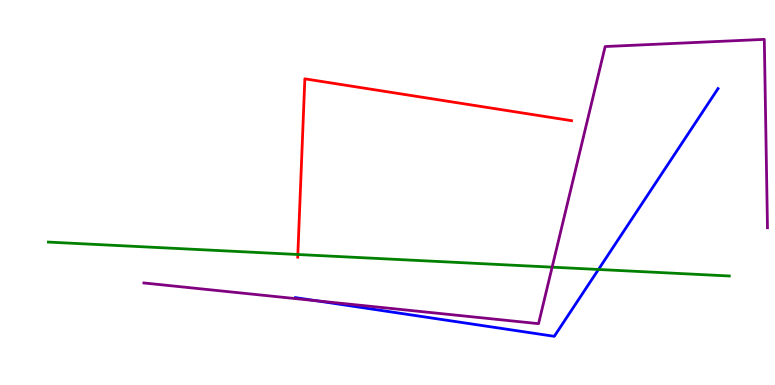[{'lines': ['blue', 'red'], 'intersections': []}, {'lines': ['green', 'red'], 'intersections': [{'x': 3.84, 'y': 3.39}]}, {'lines': ['purple', 'red'], 'intersections': []}, {'lines': ['blue', 'green'], 'intersections': [{'x': 7.72, 'y': 3.0}]}, {'lines': ['blue', 'purple'], 'intersections': [{'x': 4.08, 'y': 2.19}]}, {'lines': ['green', 'purple'], 'intersections': [{'x': 7.12, 'y': 3.06}]}]